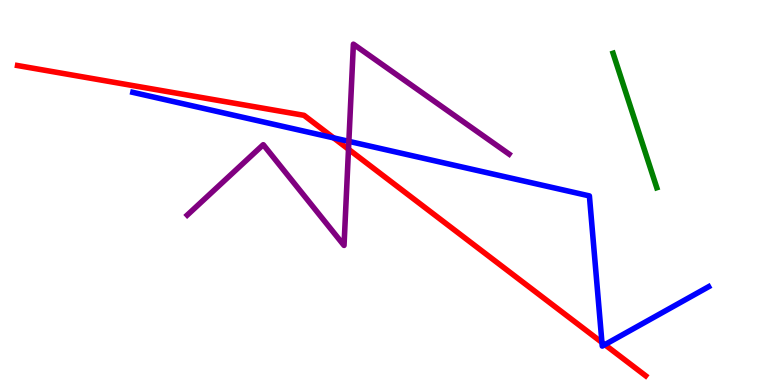[{'lines': ['blue', 'red'], 'intersections': [{'x': 4.3, 'y': 6.42}, {'x': 7.77, 'y': 1.11}, {'x': 7.8, 'y': 1.05}]}, {'lines': ['green', 'red'], 'intersections': []}, {'lines': ['purple', 'red'], 'intersections': [{'x': 4.5, 'y': 6.12}]}, {'lines': ['blue', 'green'], 'intersections': []}, {'lines': ['blue', 'purple'], 'intersections': [{'x': 4.5, 'y': 6.33}]}, {'lines': ['green', 'purple'], 'intersections': []}]